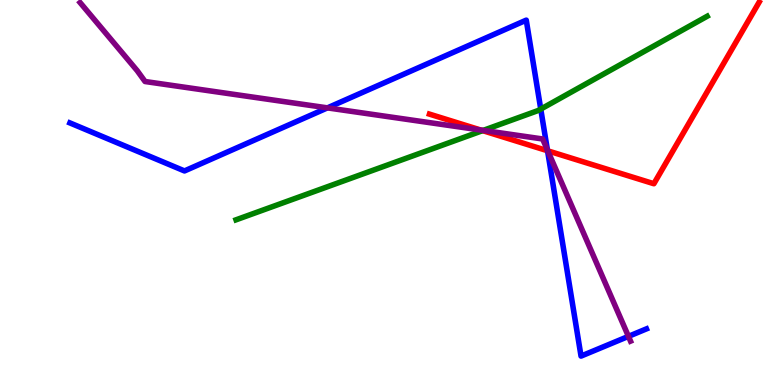[{'lines': ['blue', 'red'], 'intersections': [{'x': 7.07, 'y': 6.08}]}, {'lines': ['green', 'red'], 'intersections': [{'x': 6.23, 'y': 6.61}]}, {'lines': ['purple', 'red'], 'intersections': [{'x': 6.2, 'y': 6.62}, {'x': 7.07, 'y': 6.08}]}, {'lines': ['blue', 'green'], 'intersections': [{'x': 6.98, 'y': 7.17}]}, {'lines': ['blue', 'purple'], 'intersections': [{'x': 4.22, 'y': 7.2}, {'x': 7.06, 'y': 6.1}, {'x': 8.11, 'y': 1.26}]}, {'lines': ['green', 'purple'], 'intersections': [{'x': 6.24, 'y': 6.61}]}]